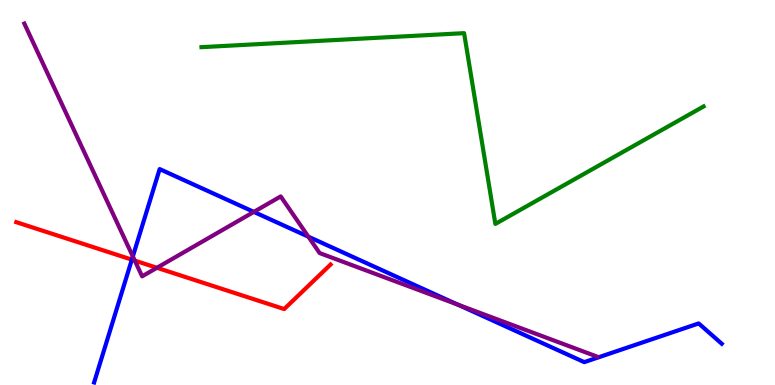[{'lines': ['blue', 'red'], 'intersections': [{'x': 1.7, 'y': 3.26}]}, {'lines': ['green', 'red'], 'intersections': []}, {'lines': ['purple', 'red'], 'intersections': [{'x': 1.74, 'y': 3.23}, {'x': 2.02, 'y': 3.04}]}, {'lines': ['blue', 'green'], 'intersections': []}, {'lines': ['blue', 'purple'], 'intersections': [{'x': 1.71, 'y': 3.34}, {'x': 3.28, 'y': 4.5}, {'x': 3.98, 'y': 3.85}, {'x': 5.91, 'y': 2.09}]}, {'lines': ['green', 'purple'], 'intersections': []}]